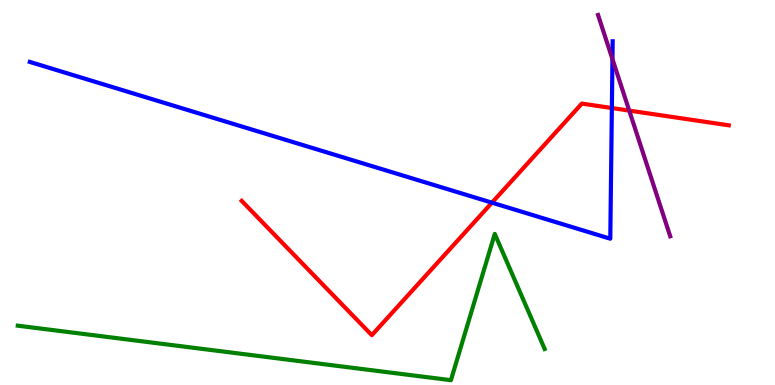[{'lines': ['blue', 'red'], 'intersections': [{'x': 6.35, 'y': 4.74}, {'x': 7.9, 'y': 7.19}]}, {'lines': ['green', 'red'], 'intersections': []}, {'lines': ['purple', 'red'], 'intersections': [{'x': 8.12, 'y': 7.13}]}, {'lines': ['blue', 'green'], 'intersections': []}, {'lines': ['blue', 'purple'], 'intersections': [{'x': 7.9, 'y': 8.46}]}, {'lines': ['green', 'purple'], 'intersections': []}]